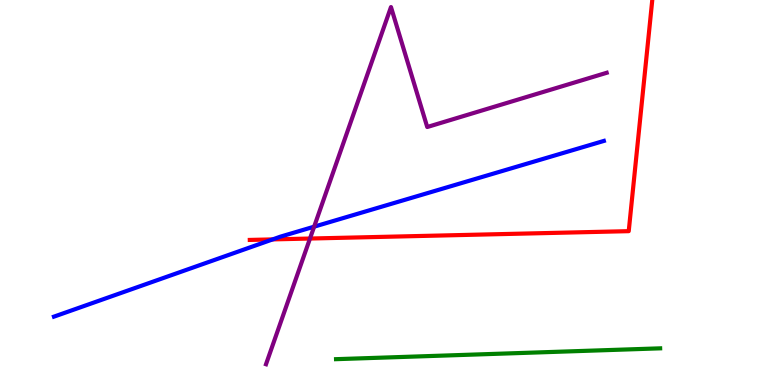[{'lines': ['blue', 'red'], 'intersections': [{'x': 3.52, 'y': 3.78}]}, {'lines': ['green', 'red'], 'intersections': []}, {'lines': ['purple', 'red'], 'intersections': [{'x': 4.0, 'y': 3.8}]}, {'lines': ['blue', 'green'], 'intersections': []}, {'lines': ['blue', 'purple'], 'intersections': [{'x': 4.05, 'y': 4.11}]}, {'lines': ['green', 'purple'], 'intersections': []}]